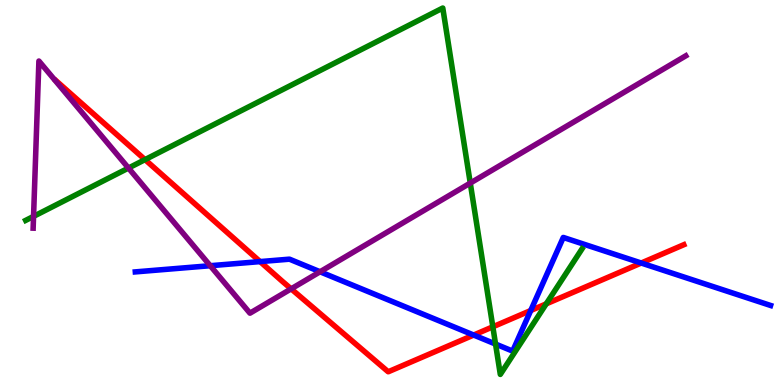[{'lines': ['blue', 'red'], 'intersections': [{'x': 3.36, 'y': 3.21}, {'x': 6.11, 'y': 1.3}, {'x': 6.85, 'y': 1.93}, {'x': 8.27, 'y': 3.17}]}, {'lines': ['green', 'red'], 'intersections': [{'x': 1.87, 'y': 5.85}, {'x': 6.36, 'y': 1.51}, {'x': 7.05, 'y': 2.11}]}, {'lines': ['purple', 'red'], 'intersections': [{'x': 3.76, 'y': 2.5}]}, {'lines': ['blue', 'green'], 'intersections': [{'x': 6.39, 'y': 1.06}]}, {'lines': ['blue', 'purple'], 'intersections': [{'x': 2.71, 'y': 3.1}, {'x': 4.13, 'y': 2.94}]}, {'lines': ['green', 'purple'], 'intersections': [{'x': 0.433, 'y': 4.38}, {'x': 1.66, 'y': 5.64}, {'x': 6.07, 'y': 5.24}]}]